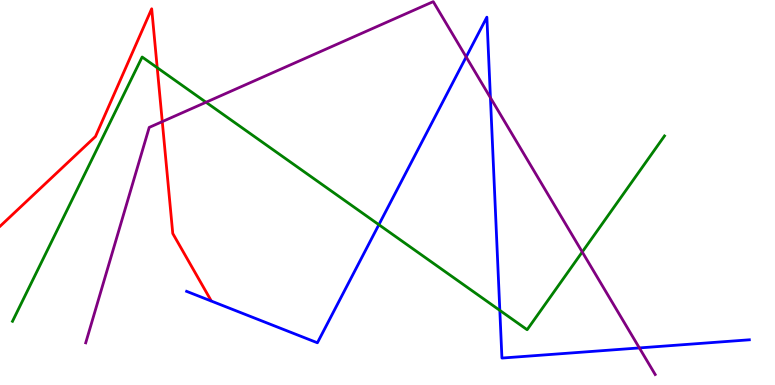[{'lines': ['blue', 'red'], 'intersections': []}, {'lines': ['green', 'red'], 'intersections': [{'x': 2.03, 'y': 8.24}]}, {'lines': ['purple', 'red'], 'intersections': [{'x': 2.09, 'y': 6.84}]}, {'lines': ['blue', 'green'], 'intersections': [{'x': 4.89, 'y': 4.16}, {'x': 6.45, 'y': 1.94}]}, {'lines': ['blue', 'purple'], 'intersections': [{'x': 6.02, 'y': 8.52}, {'x': 6.33, 'y': 7.46}, {'x': 8.25, 'y': 0.963}]}, {'lines': ['green', 'purple'], 'intersections': [{'x': 2.66, 'y': 7.34}, {'x': 7.51, 'y': 3.46}]}]